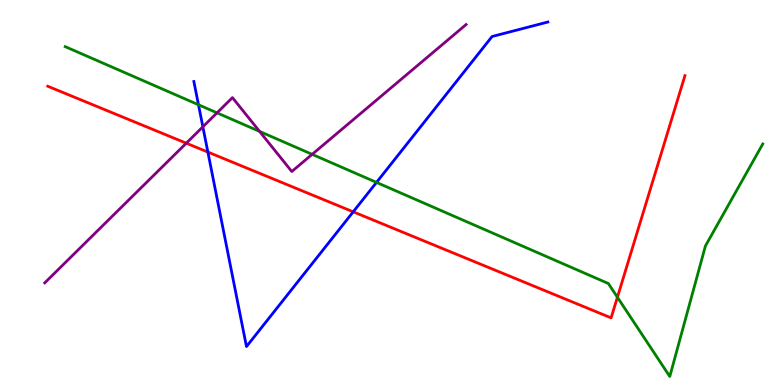[{'lines': ['blue', 'red'], 'intersections': [{'x': 2.68, 'y': 6.05}, {'x': 4.56, 'y': 4.5}]}, {'lines': ['green', 'red'], 'intersections': [{'x': 7.97, 'y': 2.28}]}, {'lines': ['purple', 'red'], 'intersections': [{'x': 2.4, 'y': 6.28}]}, {'lines': ['blue', 'green'], 'intersections': [{'x': 2.56, 'y': 7.28}, {'x': 4.86, 'y': 5.26}]}, {'lines': ['blue', 'purple'], 'intersections': [{'x': 2.62, 'y': 6.71}]}, {'lines': ['green', 'purple'], 'intersections': [{'x': 2.8, 'y': 7.07}, {'x': 3.35, 'y': 6.59}, {'x': 4.03, 'y': 5.99}]}]